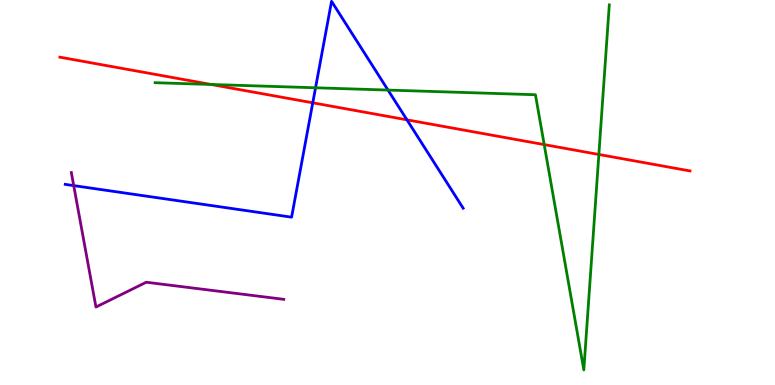[{'lines': ['blue', 'red'], 'intersections': [{'x': 4.04, 'y': 7.33}, {'x': 5.25, 'y': 6.89}]}, {'lines': ['green', 'red'], 'intersections': [{'x': 2.72, 'y': 7.81}, {'x': 7.02, 'y': 6.24}, {'x': 7.73, 'y': 5.99}]}, {'lines': ['purple', 'red'], 'intersections': []}, {'lines': ['blue', 'green'], 'intersections': [{'x': 4.07, 'y': 7.72}, {'x': 5.01, 'y': 7.66}]}, {'lines': ['blue', 'purple'], 'intersections': [{'x': 0.951, 'y': 5.18}]}, {'lines': ['green', 'purple'], 'intersections': []}]